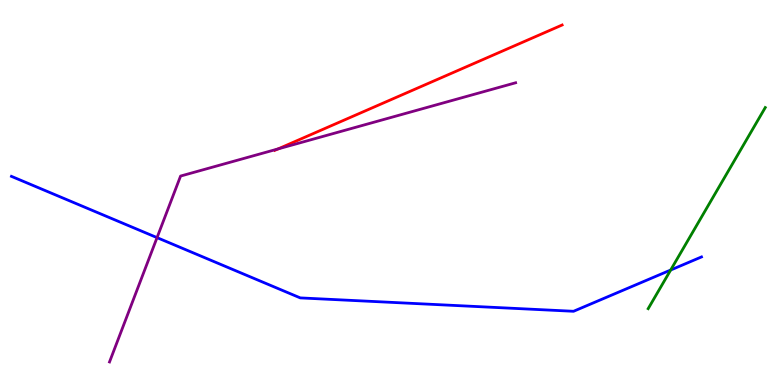[{'lines': ['blue', 'red'], 'intersections': []}, {'lines': ['green', 'red'], 'intersections': []}, {'lines': ['purple', 'red'], 'intersections': [{'x': 3.59, 'y': 6.13}]}, {'lines': ['blue', 'green'], 'intersections': [{'x': 8.65, 'y': 2.99}]}, {'lines': ['blue', 'purple'], 'intersections': [{'x': 2.03, 'y': 3.83}]}, {'lines': ['green', 'purple'], 'intersections': []}]